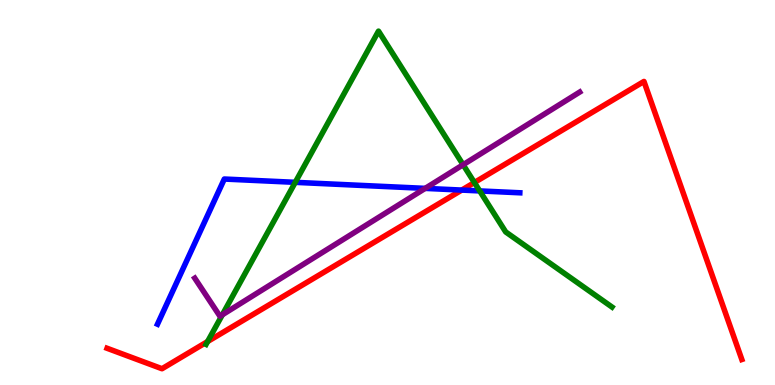[{'lines': ['blue', 'red'], 'intersections': [{'x': 5.96, 'y': 5.06}]}, {'lines': ['green', 'red'], 'intersections': [{'x': 2.68, 'y': 1.13}, {'x': 6.12, 'y': 5.26}]}, {'lines': ['purple', 'red'], 'intersections': []}, {'lines': ['blue', 'green'], 'intersections': [{'x': 3.81, 'y': 5.26}, {'x': 6.19, 'y': 5.04}]}, {'lines': ['blue', 'purple'], 'intersections': [{'x': 5.49, 'y': 5.11}]}, {'lines': ['green', 'purple'], 'intersections': [{'x': 2.87, 'y': 1.82}, {'x': 5.98, 'y': 5.72}]}]